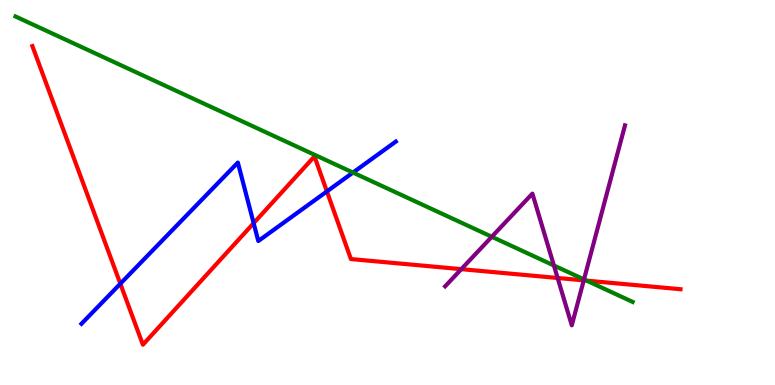[{'lines': ['blue', 'red'], 'intersections': [{'x': 1.55, 'y': 2.63}, {'x': 3.27, 'y': 4.2}, {'x': 4.22, 'y': 5.03}]}, {'lines': ['green', 'red'], 'intersections': [{'x': 7.57, 'y': 2.71}]}, {'lines': ['purple', 'red'], 'intersections': [{'x': 5.95, 'y': 3.01}, {'x': 7.2, 'y': 2.78}, {'x': 7.53, 'y': 2.72}]}, {'lines': ['blue', 'green'], 'intersections': [{'x': 4.55, 'y': 5.52}]}, {'lines': ['blue', 'purple'], 'intersections': []}, {'lines': ['green', 'purple'], 'intersections': [{'x': 6.35, 'y': 3.85}, {'x': 7.15, 'y': 3.1}, {'x': 7.54, 'y': 2.74}]}]